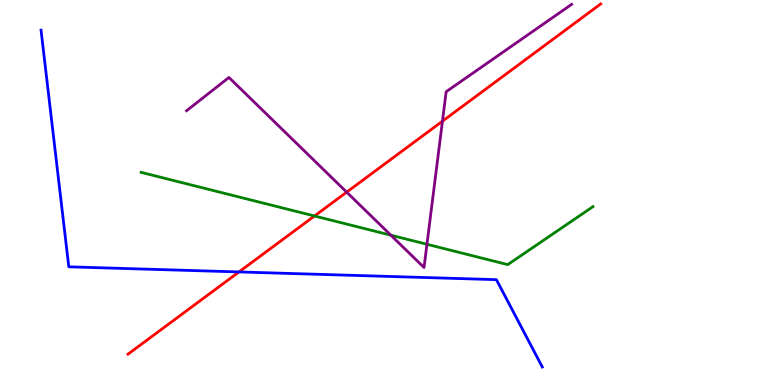[{'lines': ['blue', 'red'], 'intersections': [{'x': 3.08, 'y': 2.94}]}, {'lines': ['green', 'red'], 'intersections': [{'x': 4.06, 'y': 4.39}]}, {'lines': ['purple', 'red'], 'intersections': [{'x': 4.47, 'y': 5.01}, {'x': 5.71, 'y': 6.85}]}, {'lines': ['blue', 'green'], 'intersections': []}, {'lines': ['blue', 'purple'], 'intersections': []}, {'lines': ['green', 'purple'], 'intersections': [{'x': 5.04, 'y': 3.89}, {'x': 5.51, 'y': 3.65}]}]